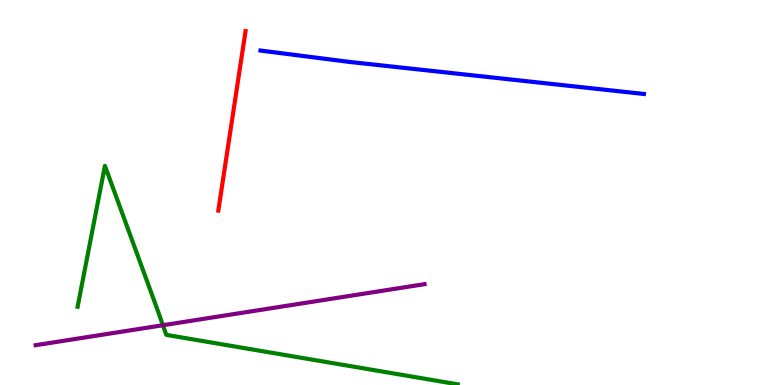[{'lines': ['blue', 'red'], 'intersections': []}, {'lines': ['green', 'red'], 'intersections': []}, {'lines': ['purple', 'red'], 'intersections': []}, {'lines': ['blue', 'green'], 'intersections': []}, {'lines': ['blue', 'purple'], 'intersections': []}, {'lines': ['green', 'purple'], 'intersections': [{'x': 2.1, 'y': 1.55}]}]